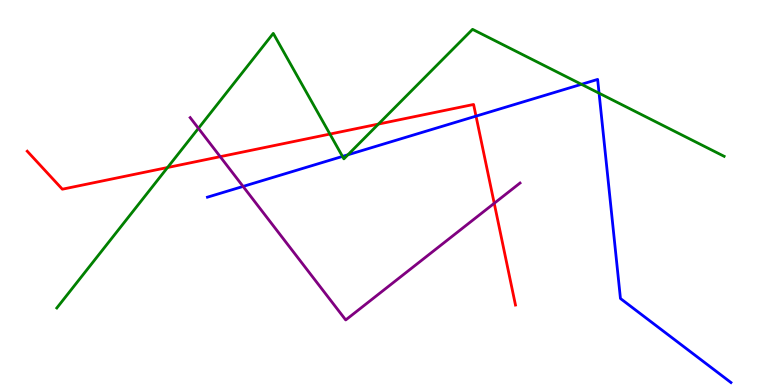[{'lines': ['blue', 'red'], 'intersections': [{'x': 6.14, 'y': 6.98}]}, {'lines': ['green', 'red'], 'intersections': [{'x': 2.16, 'y': 5.65}, {'x': 4.26, 'y': 6.52}, {'x': 4.88, 'y': 6.78}]}, {'lines': ['purple', 'red'], 'intersections': [{'x': 2.84, 'y': 5.93}, {'x': 6.38, 'y': 4.72}]}, {'lines': ['blue', 'green'], 'intersections': [{'x': 4.42, 'y': 5.94}, {'x': 4.49, 'y': 5.98}, {'x': 7.5, 'y': 7.81}, {'x': 7.73, 'y': 7.58}]}, {'lines': ['blue', 'purple'], 'intersections': [{'x': 3.14, 'y': 5.16}]}, {'lines': ['green', 'purple'], 'intersections': [{'x': 2.56, 'y': 6.67}]}]